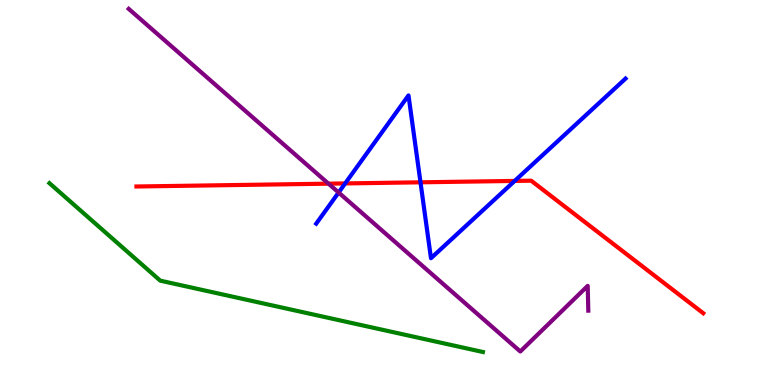[{'lines': ['blue', 'red'], 'intersections': [{'x': 4.45, 'y': 5.24}, {'x': 5.43, 'y': 5.26}, {'x': 6.64, 'y': 5.3}]}, {'lines': ['green', 'red'], 'intersections': []}, {'lines': ['purple', 'red'], 'intersections': [{'x': 4.24, 'y': 5.23}]}, {'lines': ['blue', 'green'], 'intersections': []}, {'lines': ['blue', 'purple'], 'intersections': [{'x': 4.37, 'y': 5.0}]}, {'lines': ['green', 'purple'], 'intersections': []}]